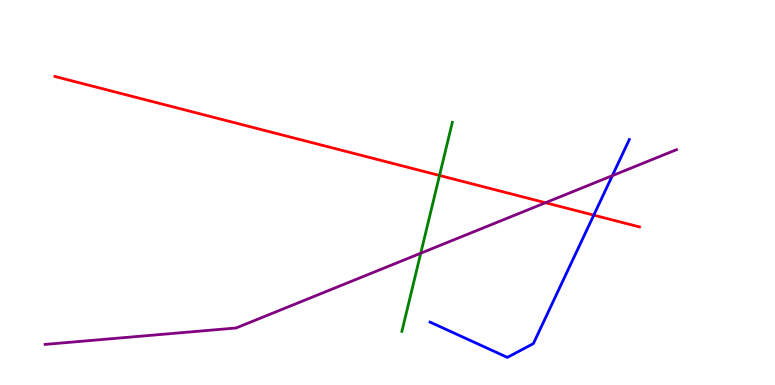[{'lines': ['blue', 'red'], 'intersections': [{'x': 7.66, 'y': 4.41}]}, {'lines': ['green', 'red'], 'intersections': [{'x': 5.67, 'y': 5.44}]}, {'lines': ['purple', 'red'], 'intersections': [{'x': 7.04, 'y': 4.73}]}, {'lines': ['blue', 'green'], 'intersections': []}, {'lines': ['blue', 'purple'], 'intersections': [{'x': 7.9, 'y': 5.44}]}, {'lines': ['green', 'purple'], 'intersections': [{'x': 5.43, 'y': 3.42}]}]